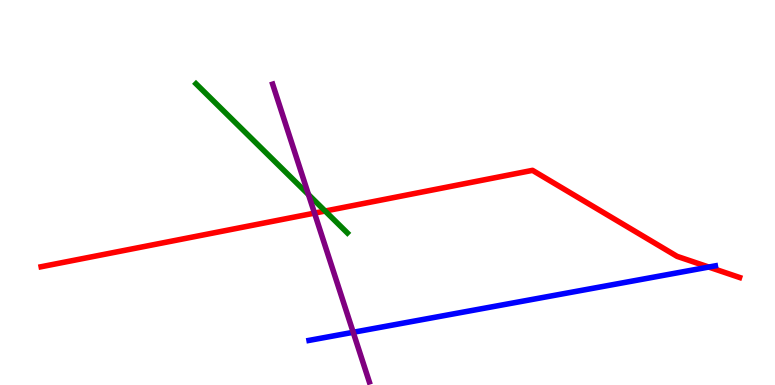[{'lines': ['blue', 'red'], 'intersections': [{'x': 9.14, 'y': 3.06}]}, {'lines': ['green', 'red'], 'intersections': [{'x': 4.2, 'y': 4.52}]}, {'lines': ['purple', 'red'], 'intersections': [{'x': 4.06, 'y': 4.46}]}, {'lines': ['blue', 'green'], 'intersections': []}, {'lines': ['blue', 'purple'], 'intersections': [{'x': 4.56, 'y': 1.37}]}, {'lines': ['green', 'purple'], 'intersections': [{'x': 3.98, 'y': 4.94}]}]